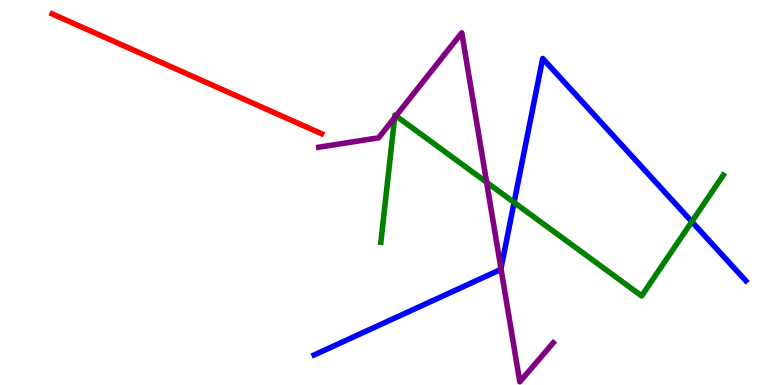[{'lines': ['blue', 'red'], 'intersections': []}, {'lines': ['green', 'red'], 'intersections': []}, {'lines': ['purple', 'red'], 'intersections': []}, {'lines': ['blue', 'green'], 'intersections': [{'x': 6.63, 'y': 4.74}, {'x': 8.93, 'y': 4.24}]}, {'lines': ['blue', 'purple'], 'intersections': [{'x': 6.46, 'y': 3.02}]}, {'lines': ['green', 'purple'], 'intersections': [{'x': 5.09, 'y': 6.94}, {'x': 5.11, 'y': 6.99}, {'x': 6.28, 'y': 5.26}]}]